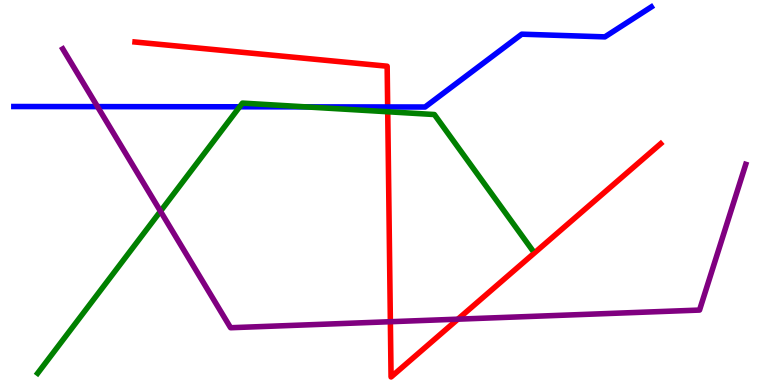[{'lines': ['blue', 'red'], 'intersections': [{'x': 5.0, 'y': 7.22}]}, {'lines': ['green', 'red'], 'intersections': [{'x': 5.0, 'y': 7.1}]}, {'lines': ['purple', 'red'], 'intersections': [{'x': 5.04, 'y': 1.64}, {'x': 5.91, 'y': 1.71}]}, {'lines': ['blue', 'green'], 'intersections': [{'x': 3.09, 'y': 7.23}, {'x': 3.94, 'y': 7.22}]}, {'lines': ['blue', 'purple'], 'intersections': [{'x': 1.26, 'y': 7.23}]}, {'lines': ['green', 'purple'], 'intersections': [{'x': 2.07, 'y': 4.51}]}]